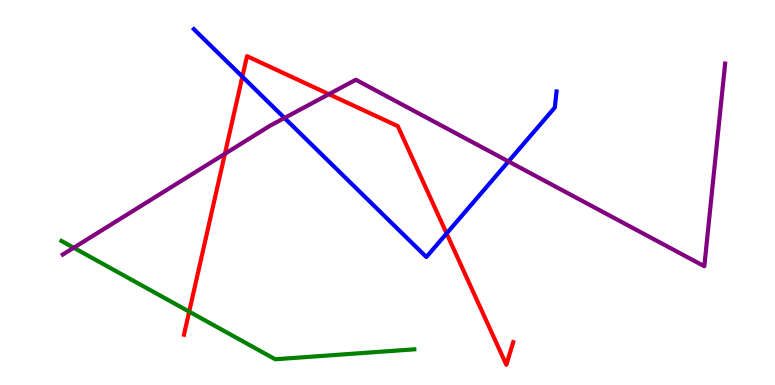[{'lines': ['blue', 'red'], 'intersections': [{'x': 3.13, 'y': 8.01}, {'x': 5.76, 'y': 3.94}]}, {'lines': ['green', 'red'], 'intersections': [{'x': 2.44, 'y': 1.91}]}, {'lines': ['purple', 'red'], 'intersections': [{'x': 2.9, 'y': 6.01}, {'x': 4.24, 'y': 7.55}]}, {'lines': ['blue', 'green'], 'intersections': []}, {'lines': ['blue', 'purple'], 'intersections': [{'x': 3.67, 'y': 6.94}, {'x': 6.56, 'y': 5.81}]}, {'lines': ['green', 'purple'], 'intersections': [{'x': 0.951, 'y': 3.56}]}]